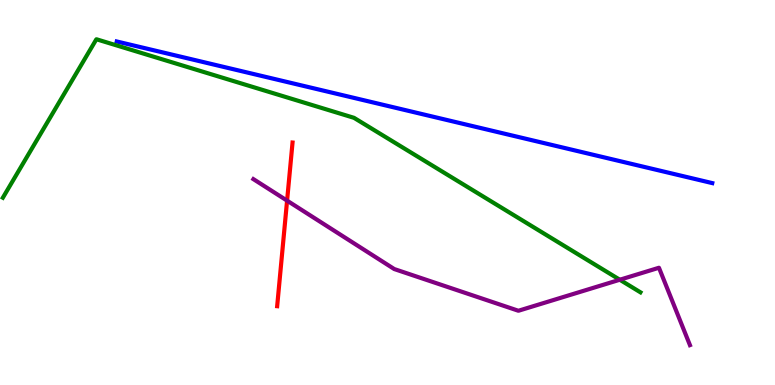[{'lines': ['blue', 'red'], 'intersections': []}, {'lines': ['green', 'red'], 'intersections': []}, {'lines': ['purple', 'red'], 'intersections': [{'x': 3.7, 'y': 4.79}]}, {'lines': ['blue', 'green'], 'intersections': []}, {'lines': ['blue', 'purple'], 'intersections': []}, {'lines': ['green', 'purple'], 'intersections': [{'x': 8.0, 'y': 2.73}]}]